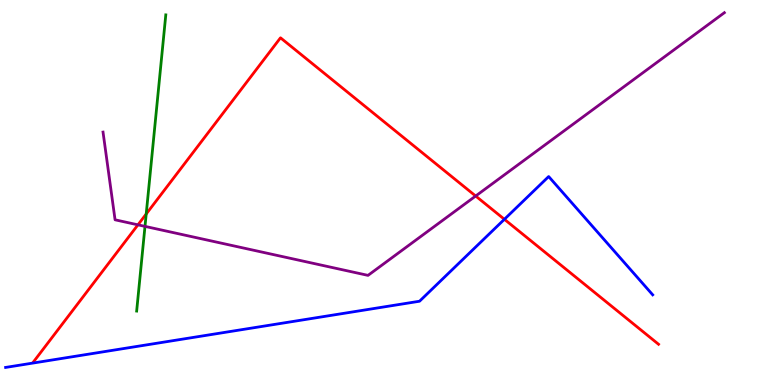[{'lines': ['blue', 'red'], 'intersections': [{'x': 6.51, 'y': 4.3}]}, {'lines': ['green', 'red'], 'intersections': [{'x': 1.89, 'y': 4.44}]}, {'lines': ['purple', 'red'], 'intersections': [{'x': 1.78, 'y': 4.16}, {'x': 6.14, 'y': 4.91}]}, {'lines': ['blue', 'green'], 'intersections': []}, {'lines': ['blue', 'purple'], 'intersections': []}, {'lines': ['green', 'purple'], 'intersections': [{'x': 1.87, 'y': 4.12}]}]